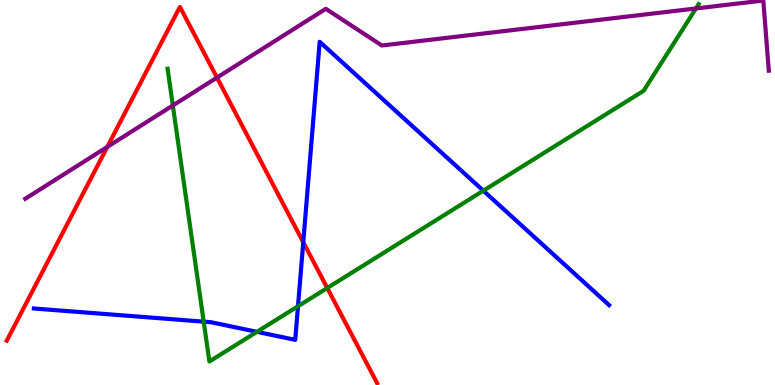[{'lines': ['blue', 'red'], 'intersections': [{'x': 3.91, 'y': 3.71}]}, {'lines': ['green', 'red'], 'intersections': [{'x': 4.22, 'y': 2.52}]}, {'lines': ['purple', 'red'], 'intersections': [{'x': 1.38, 'y': 6.18}, {'x': 2.8, 'y': 7.98}]}, {'lines': ['blue', 'green'], 'intersections': [{'x': 2.63, 'y': 1.65}, {'x': 3.32, 'y': 1.38}, {'x': 3.85, 'y': 2.05}, {'x': 6.24, 'y': 5.05}]}, {'lines': ['blue', 'purple'], 'intersections': []}, {'lines': ['green', 'purple'], 'intersections': [{'x': 2.23, 'y': 7.26}, {'x': 8.98, 'y': 9.78}]}]